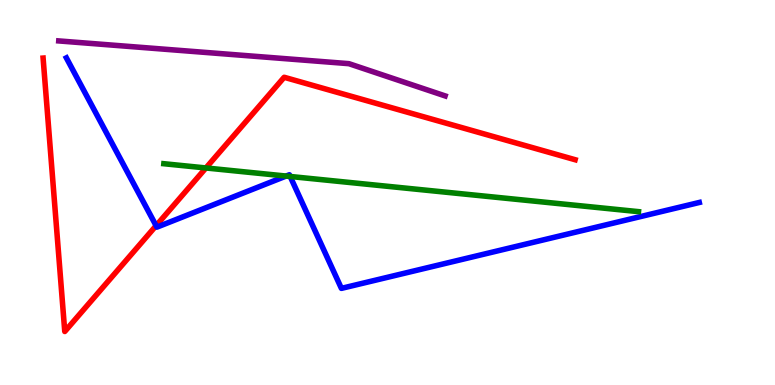[{'lines': ['blue', 'red'], 'intersections': [{'x': 2.01, 'y': 4.14}]}, {'lines': ['green', 'red'], 'intersections': [{'x': 2.66, 'y': 5.64}]}, {'lines': ['purple', 'red'], 'intersections': []}, {'lines': ['blue', 'green'], 'intersections': [{'x': 3.69, 'y': 5.43}, {'x': 3.74, 'y': 5.42}]}, {'lines': ['blue', 'purple'], 'intersections': []}, {'lines': ['green', 'purple'], 'intersections': []}]